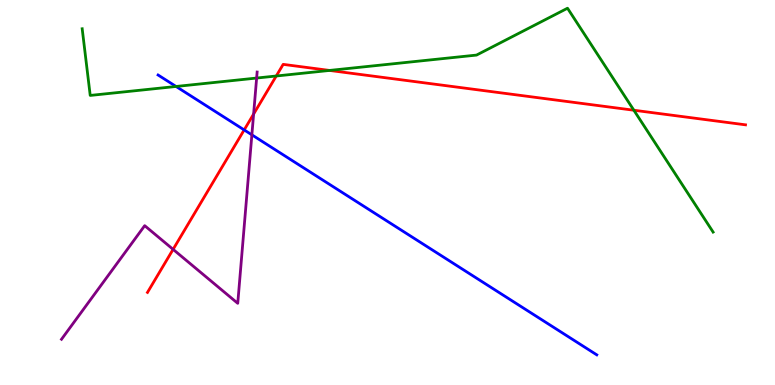[{'lines': ['blue', 'red'], 'intersections': [{'x': 3.15, 'y': 6.63}]}, {'lines': ['green', 'red'], 'intersections': [{'x': 3.56, 'y': 8.03}, {'x': 4.25, 'y': 8.17}, {'x': 8.18, 'y': 7.14}]}, {'lines': ['purple', 'red'], 'intersections': [{'x': 2.23, 'y': 3.52}, {'x': 3.27, 'y': 7.04}]}, {'lines': ['blue', 'green'], 'intersections': [{'x': 2.27, 'y': 7.75}]}, {'lines': ['blue', 'purple'], 'intersections': [{'x': 3.25, 'y': 6.5}]}, {'lines': ['green', 'purple'], 'intersections': [{'x': 3.31, 'y': 7.97}]}]